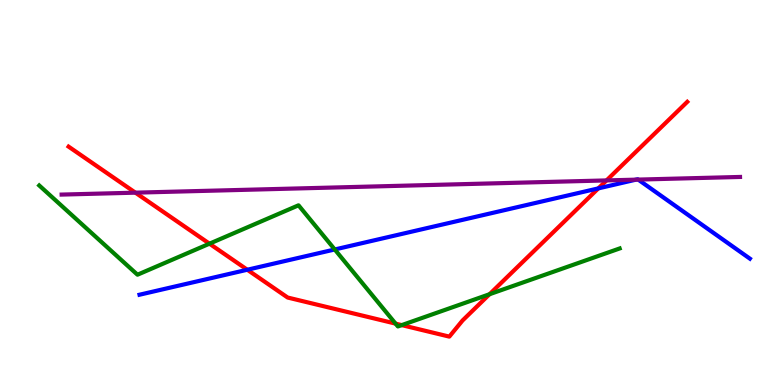[{'lines': ['blue', 'red'], 'intersections': [{'x': 3.19, 'y': 2.99}, {'x': 7.72, 'y': 5.11}]}, {'lines': ['green', 'red'], 'intersections': [{'x': 2.7, 'y': 3.67}, {'x': 5.1, 'y': 1.59}, {'x': 5.18, 'y': 1.56}, {'x': 6.32, 'y': 2.36}]}, {'lines': ['purple', 'red'], 'intersections': [{'x': 1.75, 'y': 5.0}, {'x': 7.83, 'y': 5.31}]}, {'lines': ['blue', 'green'], 'intersections': [{'x': 4.32, 'y': 3.52}]}, {'lines': ['blue', 'purple'], 'intersections': [{'x': 8.21, 'y': 5.33}, {'x': 8.23, 'y': 5.34}]}, {'lines': ['green', 'purple'], 'intersections': []}]